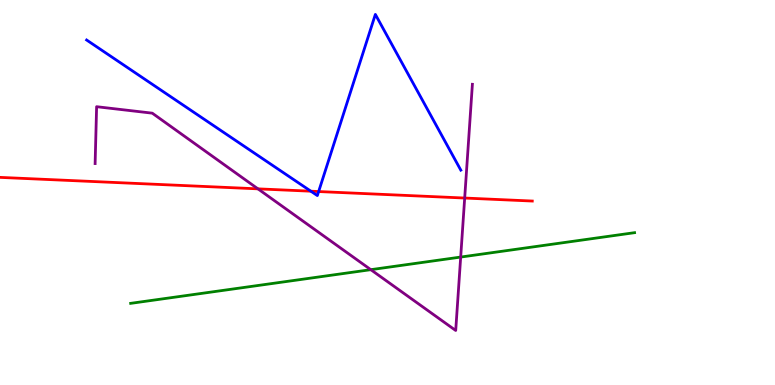[{'lines': ['blue', 'red'], 'intersections': [{'x': 4.01, 'y': 5.03}, {'x': 4.11, 'y': 5.02}]}, {'lines': ['green', 'red'], 'intersections': []}, {'lines': ['purple', 'red'], 'intersections': [{'x': 3.33, 'y': 5.09}, {'x': 6.0, 'y': 4.86}]}, {'lines': ['blue', 'green'], 'intersections': []}, {'lines': ['blue', 'purple'], 'intersections': []}, {'lines': ['green', 'purple'], 'intersections': [{'x': 4.78, 'y': 3.0}, {'x': 5.94, 'y': 3.32}]}]